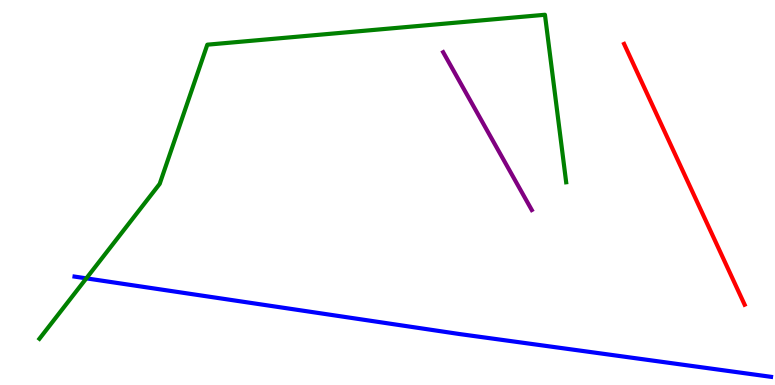[{'lines': ['blue', 'red'], 'intersections': []}, {'lines': ['green', 'red'], 'intersections': []}, {'lines': ['purple', 'red'], 'intersections': []}, {'lines': ['blue', 'green'], 'intersections': [{'x': 1.11, 'y': 2.77}]}, {'lines': ['blue', 'purple'], 'intersections': []}, {'lines': ['green', 'purple'], 'intersections': []}]